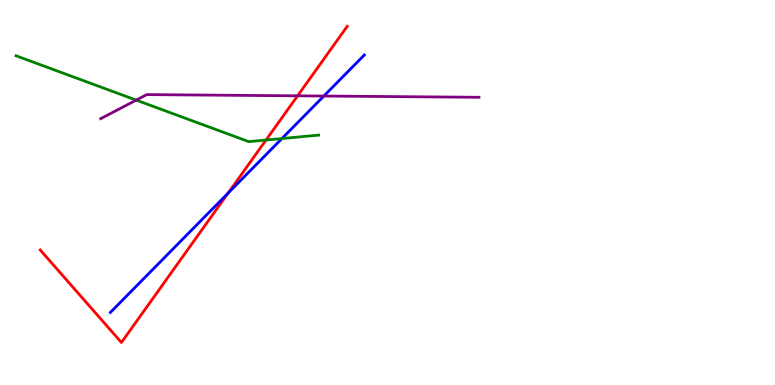[{'lines': ['blue', 'red'], 'intersections': [{'x': 2.94, 'y': 4.99}]}, {'lines': ['green', 'red'], 'intersections': [{'x': 3.43, 'y': 6.36}]}, {'lines': ['purple', 'red'], 'intersections': [{'x': 3.84, 'y': 7.51}]}, {'lines': ['blue', 'green'], 'intersections': [{'x': 3.64, 'y': 6.4}]}, {'lines': ['blue', 'purple'], 'intersections': [{'x': 4.18, 'y': 7.51}]}, {'lines': ['green', 'purple'], 'intersections': [{'x': 1.76, 'y': 7.4}]}]